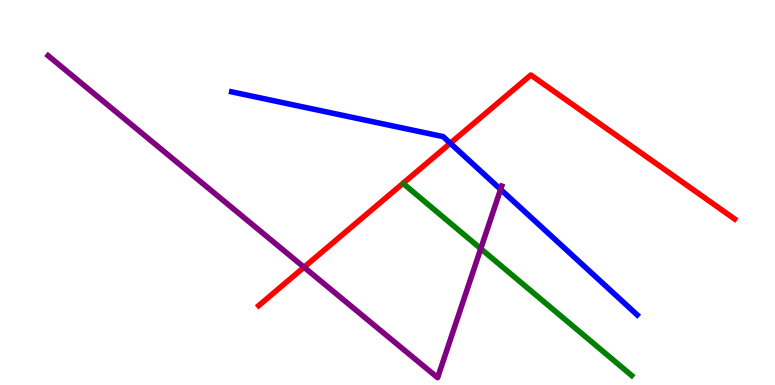[{'lines': ['blue', 'red'], 'intersections': [{'x': 5.81, 'y': 6.28}]}, {'lines': ['green', 'red'], 'intersections': []}, {'lines': ['purple', 'red'], 'intersections': [{'x': 3.92, 'y': 3.06}]}, {'lines': ['blue', 'green'], 'intersections': []}, {'lines': ['blue', 'purple'], 'intersections': [{'x': 6.46, 'y': 5.08}]}, {'lines': ['green', 'purple'], 'intersections': [{'x': 6.2, 'y': 3.54}]}]